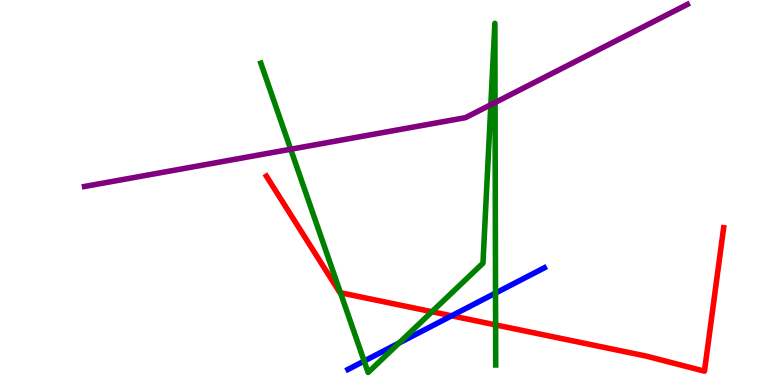[{'lines': ['blue', 'red'], 'intersections': [{'x': 5.83, 'y': 1.8}]}, {'lines': ['green', 'red'], 'intersections': [{'x': 4.39, 'y': 2.4}, {'x': 5.57, 'y': 1.9}, {'x': 6.39, 'y': 1.56}]}, {'lines': ['purple', 'red'], 'intersections': []}, {'lines': ['blue', 'green'], 'intersections': [{'x': 4.7, 'y': 0.621}, {'x': 5.15, 'y': 1.09}, {'x': 6.39, 'y': 2.39}]}, {'lines': ['blue', 'purple'], 'intersections': []}, {'lines': ['green', 'purple'], 'intersections': [{'x': 3.75, 'y': 6.12}, {'x': 6.33, 'y': 7.28}, {'x': 6.39, 'y': 7.34}]}]